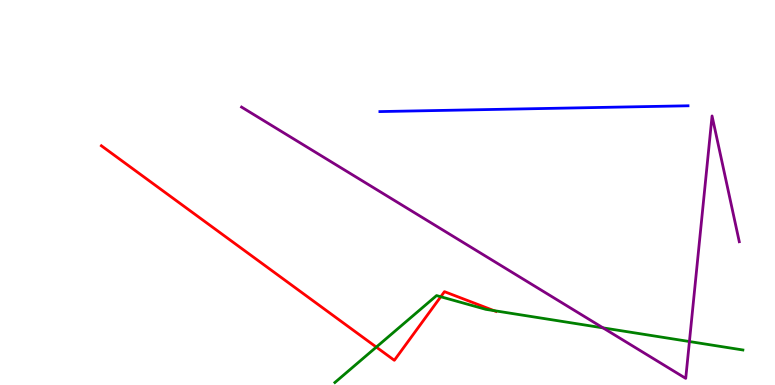[{'lines': ['blue', 'red'], 'intersections': []}, {'lines': ['green', 'red'], 'intersections': [{'x': 4.86, 'y': 0.985}, {'x': 5.69, 'y': 2.29}, {'x': 6.37, 'y': 1.93}]}, {'lines': ['purple', 'red'], 'intersections': []}, {'lines': ['blue', 'green'], 'intersections': []}, {'lines': ['blue', 'purple'], 'intersections': []}, {'lines': ['green', 'purple'], 'intersections': [{'x': 7.78, 'y': 1.48}, {'x': 8.9, 'y': 1.13}]}]